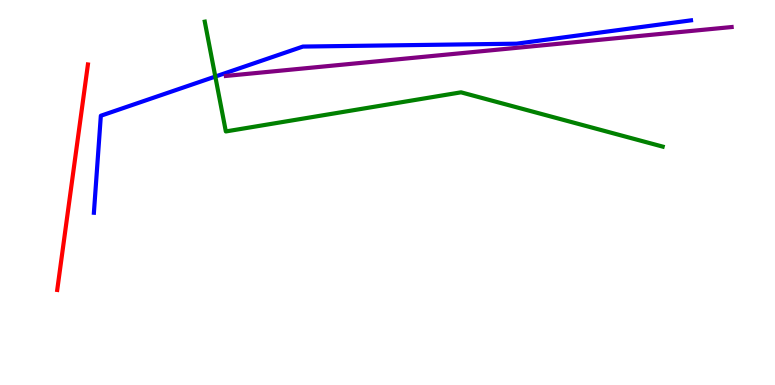[{'lines': ['blue', 'red'], 'intersections': []}, {'lines': ['green', 'red'], 'intersections': []}, {'lines': ['purple', 'red'], 'intersections': []}, {'lines': ['blue', 'green'], 'intersections': [{'x': 2.78, 'y': 8.01}]}, {'lines': ['blue', 'purple'], 'intersections': []}, {'lines': ['green', 'purple'], 'intersections': []}]